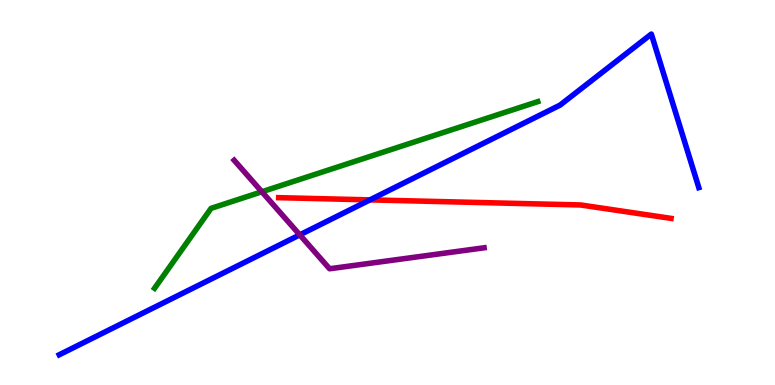[{'lines': ['blue', 'red'], 'intersections': [{'x': 4.77, 'y': 4.81}]}, {'lines': ['green', 'red'], 'intersections': []}, {'lines': ['purple', 'red'], 'intersections': []}, {'lines': ['blue', 'green'], 'intersections': []}, {'lines': ['blue', 'purple'], 'intersections': [{'x': 3.87, 'y': 3.9}]}, {'lines': ['green', 'purple'], 'intersections': [{'x': 3.38, 'y': 5.02}]}]